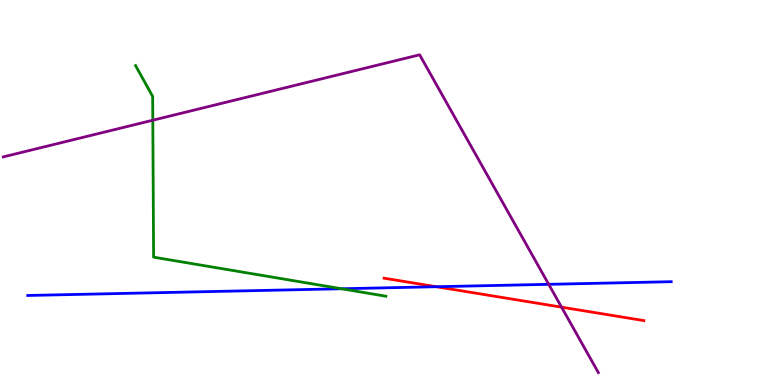[{'lines': ['blue', 'red'], 'intersections': [{'x': 5.63, 'y': 2.55}]}, {'lines': ['green', 'red'], 'intersections': []}, {'lines': ['purple', 'red'], 'intersections': [{'x': 7.25, 'y': 2.02}]}, {'lines': ['blue', 'green'], 'intersections': [{'x': 4.41, 'y': 2.5}]}, {'lines': ['blue', 'purple'], 'intersections': [{'x': 7.08, 'y': 2.61}]}, {'lines': ['green', 'purple'], 'intersections': [{'x': 1.97, 'y': 6.88}]}]